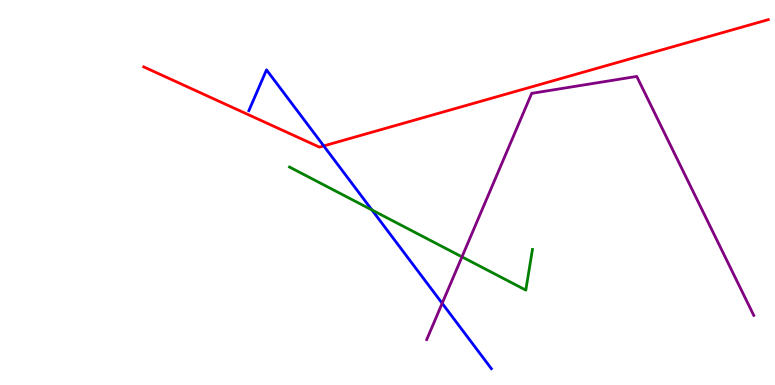[{'lines': ['blue', 'red'], 'intersections': [{'x': 4.18, 'y': 6.21}]}, {'lines': ['green', 'red'], 'intersections': []}, {'lines': ['purple', 'red'], 'intersections': []}, {'lines': ['blue', 'green'], 'intersections': [{'x': 4.8, 'y': 4.55}]}, {'lines': ['blue', 'purple'], 'intersections': [{'x': 5.71, 'y': 2.12}]}, {'lines': ['green', 'purple'], 'intersections': [{'x': 5.96, 'y': 3.33}]}]